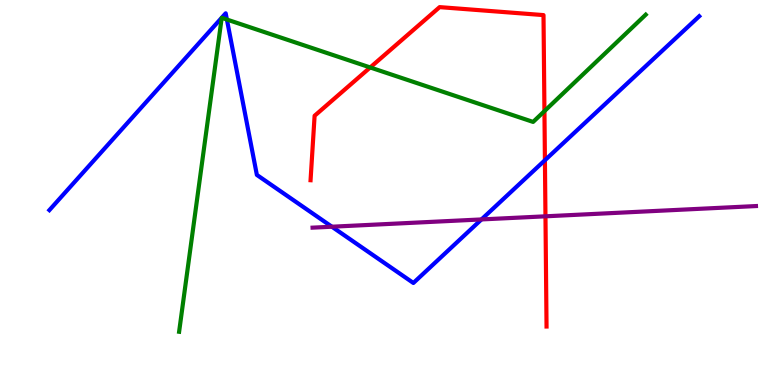[{'lines': ['blue', 'red'], 'intersections': [{'x': 7.03, 'y': 5.84}]}, {'lines': ['green', 'red'], 'intersections': [{'x': 4.78, 'y': 8.25}, {'x': 7.03, 'y': 7.11}]}, {'lines': ['purple', 'red'], 'intersections': [{'x': 7.04, 'y': 4.38}]}, {'lines': ['blue', 'green'], 'intersections': [{'x': 2.93, 'y': 9.49}]}, {'lines': ['blue', 'purple'], 'intersections': [{'x': 4.28, 'y': 4.11}, {'x': 6.21, 'y': 4.3}]}, {'lines': ['green', 'purple'], 'intersections': []}]